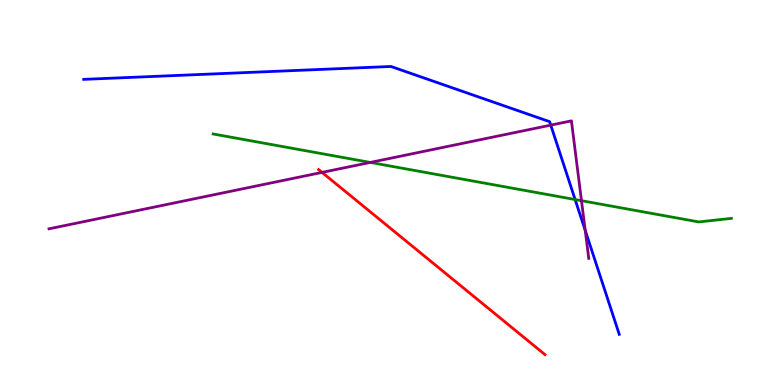[{'lines': ['blue', 'red'], 'intersections': []}, {'lines': ['green', 'red'], 'intersections': []}, {'lines': ['purple', 'red'], 'intersections': [{'x': 4.16, 'y': 5.52}]}, {'lines': ['blue', 'green'], 'intersections': [{'x': 7.42, 'y': 4.82}]}, {'lines': ['blue', 'purple'], 'intersections': [{'x': 7.11, 'y': 6.75}, {'x': 7.55, 'y': 4.02}]}, {'lines': ['green', 'purple'], 'intersections': [{'x': 4.78, 'y': 5.78}, {'x': 7.5, 'y': 4.79}]}]